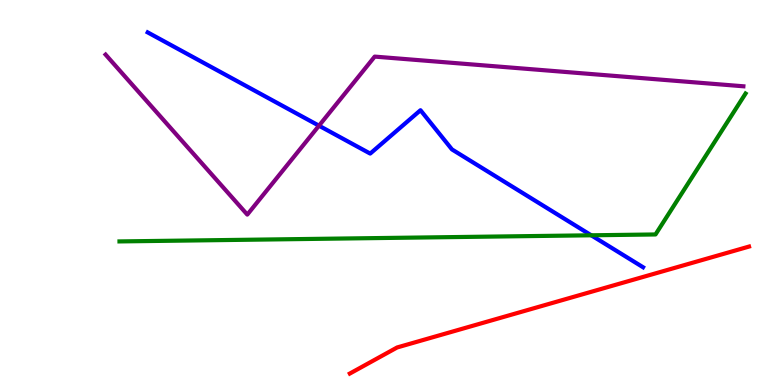[{'lines': ['blue', 'red'], 'intersections': []}, {'lines': ['green', 'red'], 'intersections': []}, {'lines': ['purple', 'red'], 'intersections': []}, {'lines': ['blue', 'green'], 'intersections': [{'x': 7.63, 'y': 3.89}]}, {'lines': ['blue', 'purple'], 'intersections': [{'x': 4.12, 'y': 6.74}]}, {'lines': ['green', 'purple'], 'intersections': []}]